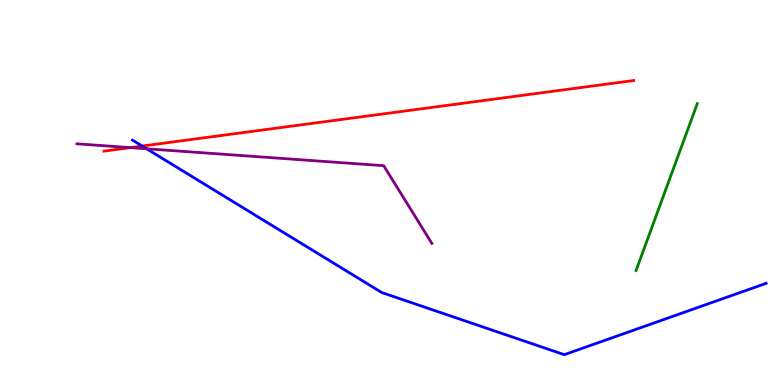[{'lines': ['blue', 'red'], 'intersections': [{'x': 1.83, 'y': 6.21}]}, {'lines': ['green', 'red'], 'intersections': []}, {'lines': ['purple', 'red'], 'intersections': [{'x': 1.68, 'y': 6.17}]}, {'lines': ['blue', 'green'], 'intersections': []}, {'lines': ['blue', 'purple'], 'intersections': [{'x': 1.89, 'y': 6.14}]}, {'lines': ['green', 'purple'], 'intersections': []}]